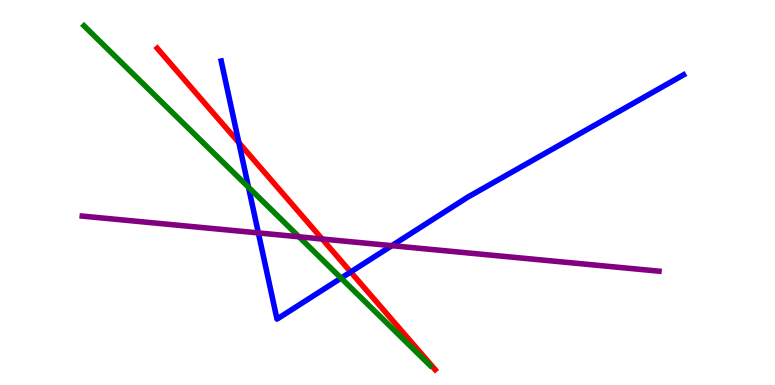[{'lines': ['blue', 'red'], 'intersections': [{'x': 3.08, 'y': 6.29}, {'x': 4.52, 'y': 2.94}]}, {'lines': ['green', 'red'], 'intersections': []}, {'lines': ['purple', 'red'], 'intersections': [{'x': 4.16, 'y': 3.79}]}, {'lines': ['blue', 'green'], 'intersections': [{'x': 3.21, 'y': 5.14}, {'x': 4.4, 'y': 2.78}]}, {'lines': ['blue', 'purple'], 'intersections': [{'x': 3.33, 'y': 3.95}, {'x': 5.06, 'y': 3.62}]}, {'lines': ['green', 'purple'], 'intersections': [{'x': 3.86, 'y': 3.85}]}]